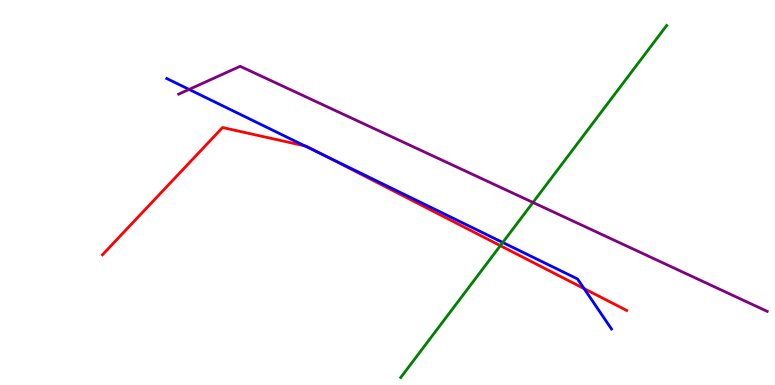[{'lines': ['blue', 'red'], 'intersections': [{'x': 3.93, 'y': 6.21}, {'x': 4.18, 'y': 5.97}, {'x': 7.54, 'y': 2.5}]}, {'lines': ['green', 'red'], 'intersections': [{'x': 6.46, 'y': 3.62}]}, {'lines': ['purple', 'red'], 'intersections': []}, {'lines': ['blue', 'green'], 'intersections': [{'x': 6.49, 'y': 3.7}]}, {'lines': ['blue', 'purple'], 'intersections': [{'x': 2.44, 'y': 7.68}]}, {'lines': ['green', 'purple'], 'intersections': [{'x': 6.88, 'y': 4.74}]}]